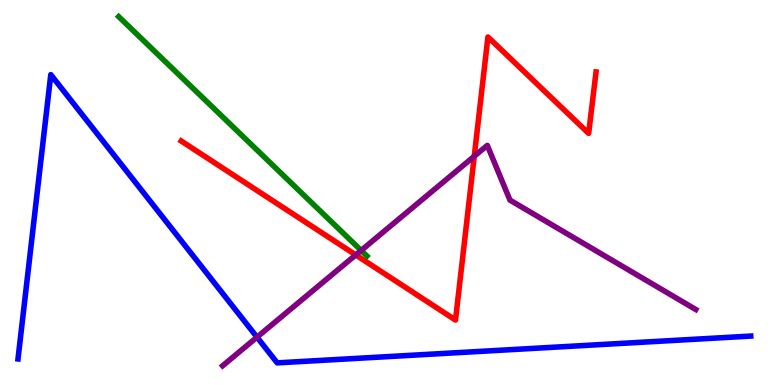[{'lines': ['blue', 'red'], 'intersections': []}, {'lines': ['green', 'red'], 'intersections': []}, {'lines': ['purple', 'red'], 'intersections': [{'x': 4.59, 'y': 3.38}, {'x': 6.12, 'y': 5.94}]}, {'lines': ['blue', 'green'], 'intersections': []}, {'lines': ['blue', 'purple'], 'intersections': [{'x': 3.32, 'y': 1.24}]}, {'lines': ['green', 'purple'], 'intersections': [{'x': 4.66, 'y': 3.49}]}]